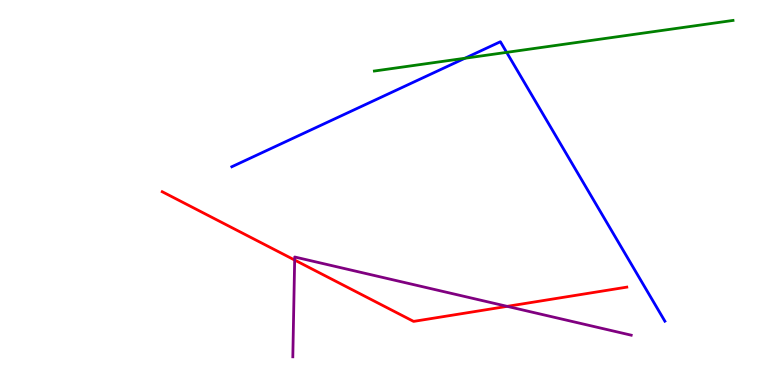[{'lines': ['blue', 'red'], 'intersections': []}, {'lines': ['green', 'red'], 'intersections': []}, {'lines': ['purple', 'red'], 'intersections': [{'x': 3.8, 'y': 3.25}, {'x': 6.54, 'y': 2.04}]}, {'lines': ['blue', 'green'], 'intersections': [{'x': 6.0, 'y': 8.49}, {'x': 6.54, 'y': 8.64}]}, {'lines': ['blue', 'purple'], 'intersections': []}, {'lines': ['green', 'purple'], 'intersections': []}]